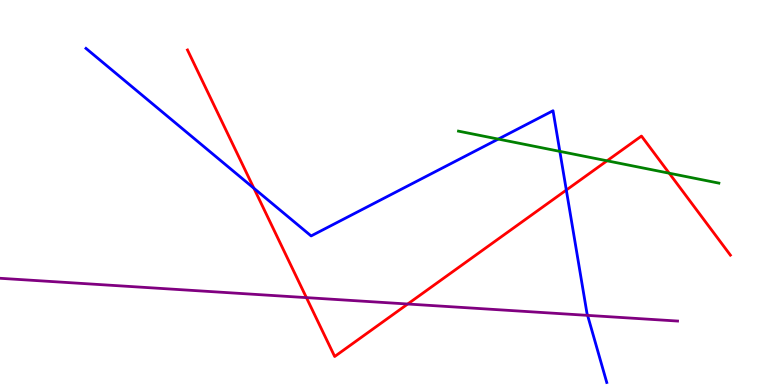[{'lines': ['blue', 'red'], 'intersections': [{'x': 3.28, 'y': 5.11}, {'x': 7.31, 'y': 5.06}]}, {'lines': ['green', 'red'], 'intersections': [{'x': 7.83, 'y': 5.82}, {'x': 8.63, 'y': 5.5}]}, {'lines': ['purple', 'red'], 'intersections': [{'x': 3.95, 'y': 2.27}, {'x': 5.26, 'y': 2.1}]}, {'lines': ['blue', 'green'], 'intersections': [{'x': 6.43, 'y': 6.39}, {'x': 7.22, 'y': 6.07}]}, {'lines': ['blue', 'purple'], 'intersections': [{'x': 7.58, 'y': 1.81}]}, {'lines': ['green', 'purple'], 'intersections': []}]